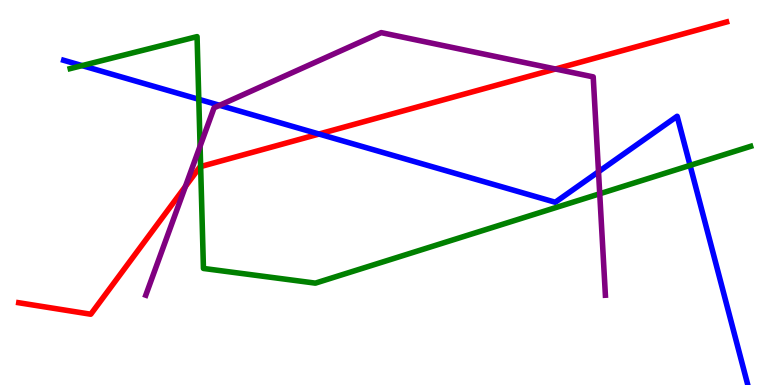[{'lines': ['blue', 'red'], 'intersections': [{'x': 4.12, 'y': 6.52}]}, {'lines': ['green', 'red'], 'intersections': [{'x': 2.59, 'y': 5.67}]}, {'lines': ['purple', 'red'], 'intersections': [{'x': 2.39, 'y': 5.16}, {'x': 7.17, 'y': 8.21}]}, {'lines': ['blue', 'green'], 'intersections': [{'x': 1.06, 'y': 8.3}, {'x': 2.57, 'y': 7.42}, {'x': 8.9, 'y': 5.7}]}, {'lines': ['blue', 'purple'], 'intersections': [{'x': 2.83, 'y': 7.26}, {'x': 7.72, 'y': 5.54}]}, {'lines': ['green', 'purple'], 'intersections': [{'x': 2.58, 'y': 6.2}, {'x': 7.74, 'y': 4.97}]}]